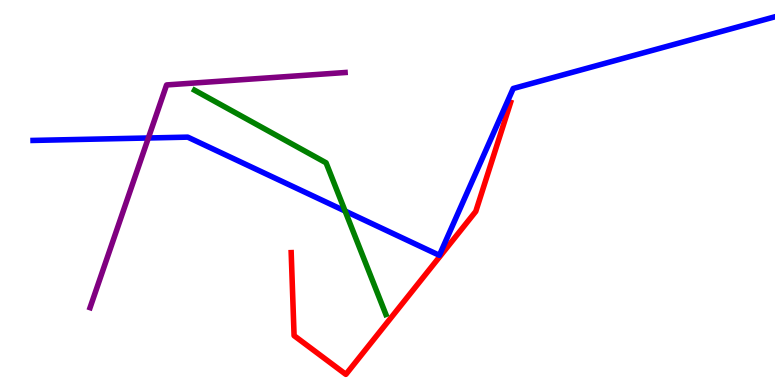[{'lines': ['blue', 'red'], 'intersections': []}, {'lines': ['green', 'red'], 'intersections': []}, {'lines': ['purple', 'red'], 'intersections': []}, {'lines': ['blue', 'green'], 'intersections': [{'x': 4.45, 'y': 4.52}]}, {'lines': ['blue', 'purple'], 'intersections': [{'x': 1.91, 'y': 6.42}]}, {'lines': ['green', 'purple'], 'intersections': []}]